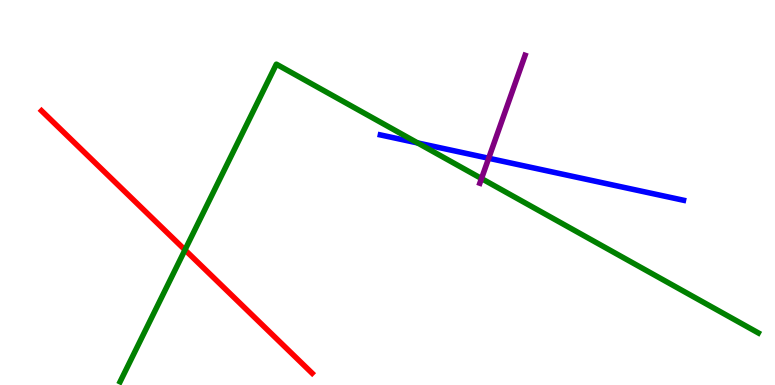[{'lines': ['blue', 'red'], 'intersections': []}, {'lines': ['green', 'red'], 'intersections': [{'x': 2.39, 'y': 3.51}]}, {'lines': ['purple', 'red'], 'intersections': []}, {'lines': ['blue', 'green'], 'intersections': [{'x': 5.39, 'y': 6.29}]}, {'lines': ['blue', 'purple'], 'intersections': [{'x': 6.31, 'y': 5.89}]}, {'lines': ['green', 'purple'], 'intersections': [{'x': 6.21, 'y': 5.36}]}]